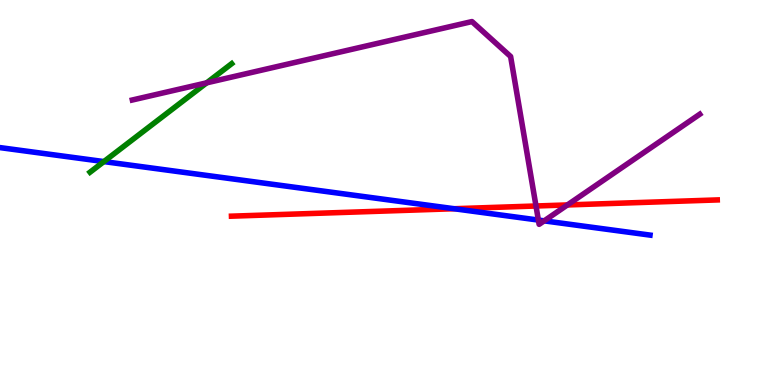[{'lines': ['blue', 'red'], 'intersections': [{'x': 5.86, 'y': 4.58}]}, {'lines': ['green', 'red'], 'intersections': []}, {'lines': ['purple', 'red'], 'intersections': [{'x': 6.92, 'y': 4.65}, {'x': 7.32, 'y': 4.68}]}, {'lines': ['blue', 'green'], 'intersections': [{'x': 1.34, 'y': 5.8}]}, {'lines': ['blue', 'purple'], 'intersections': [{'x': 6.95, 'y': 4.28}, {'x': 7.02, 'y': 4.26}]}, {'lines': ['green', 'purple'], 'intersections': [{'x': 2.67, 'y': 7.85}]}]